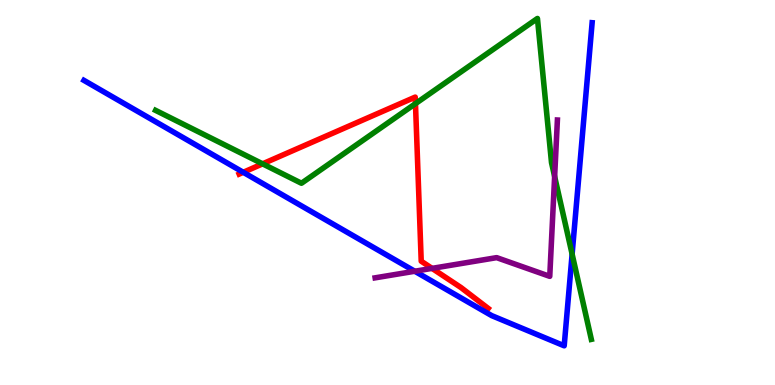[{'lines': ['blue', 'red'], 'intersections': [{'x': 3.14, 'y': 5.52}]}, {'lines': ['green', 'red'], 'intersections': [{'x': 3.39, 'y': 5.74}, {'x': 5.36, 'y': 7.31}]}, {'lines': ['purple', 'red'], 'intersections': [{'x': 5.57, 'y': 3.03}]}, {'lines': ['blue', 'green'], 'intersections': [{'x': 7.38, 'y': 3.4}]}, {'lines': ['blue', 'purple'], 'intersections': [{'x': 5.35, 'y': 2.95}]}, {'lines': ['green', 'purple'], 'intersections': [{'x': 7.16, 'y': 5.41}]}]